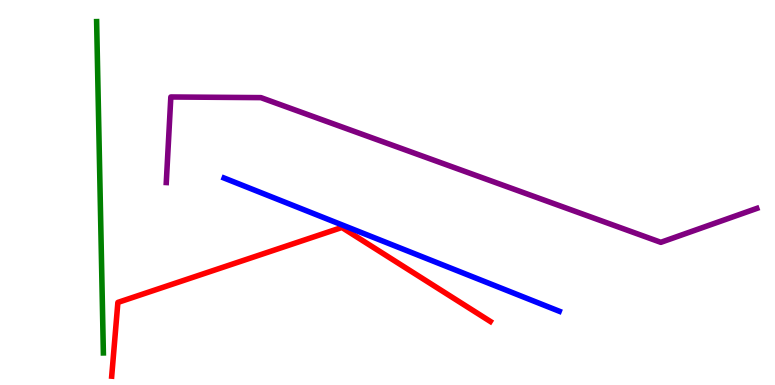[{'lines': ['blue', 'red'], 'intersections': []}, {'lines': ['green', 'red'], 'intersections': []}, {'lines': ['purple', 'red'], 'intersections': []}, {'lines': ['blue', 'green'], 'intersections': []}, {'lines': ['blue', 'purple'], 'intersections': []}, {'lines': ['green', 'purple'], 'intersections': []}]